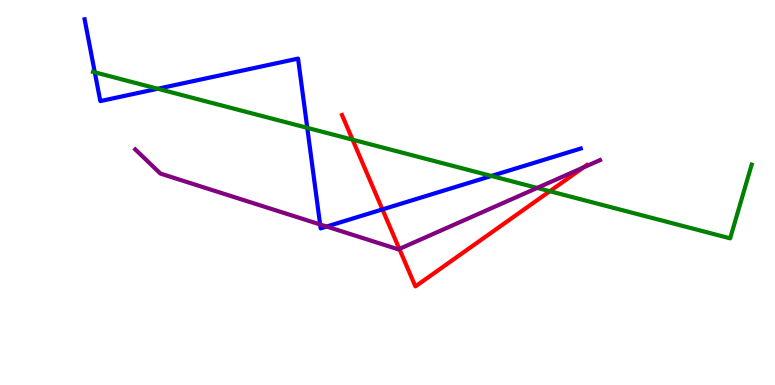[{'lines': ['blue', 'red'], 'intersections': [{'x': 4.93, 'y': 4.56}]}, {'lines': ['green', 'red'], 'intersections': [{'x': 4.55, 'y': 6.37}, {'x': 7.09, 'y': 5.03}]}, {'lines': ['purple', 'red'], 'intersections': [{'x': 5.15, 'y': 3.53}, {'x': 7.53, 'y': 5.65}]}, {'lines': ['blue', 'green'], 'intersections': [{'x': 1.22, 'y': 8.12}, {'x': 2.04, 'y': 7.69}, {'x': 3.96, 'y': 6.68}, {'x': 6.34, 'y': 5.43}]}, {'lines': ['blue', 'purple'], 'intersections': [{'x': 4.13, 'y': 4.17}, {'x': 4.21, 'y': 4.12}]}, {'lines': ['green', 'purple'], 'intersections': [{'x': 6.93, 'y': 5.12}]}]